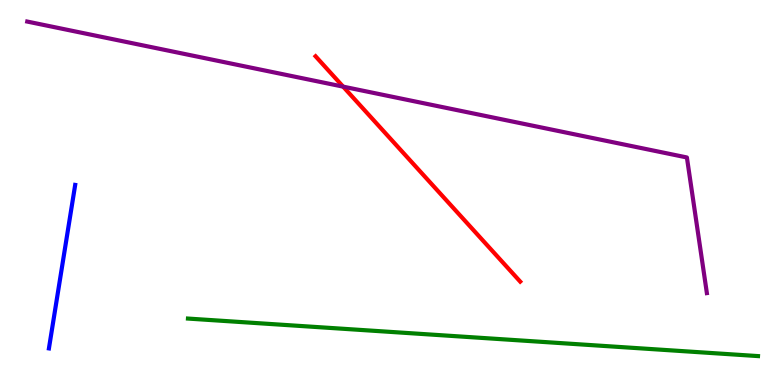[{'lines': ['blue', 'red'], 'intersections': []}, {'lines': ['green', 'red'], 'intersections': []}, {'lines': ['purple', 'red'], 'intersections': [{'x': 4.43, 'y': 7.75}]}, {'lines': ['blue', 'green'], 'intersections': []}, {'lines': ['blue', 'purple'], 'intersections': []}, {'lines': ['green', 'purple'], 'intersections': []}]